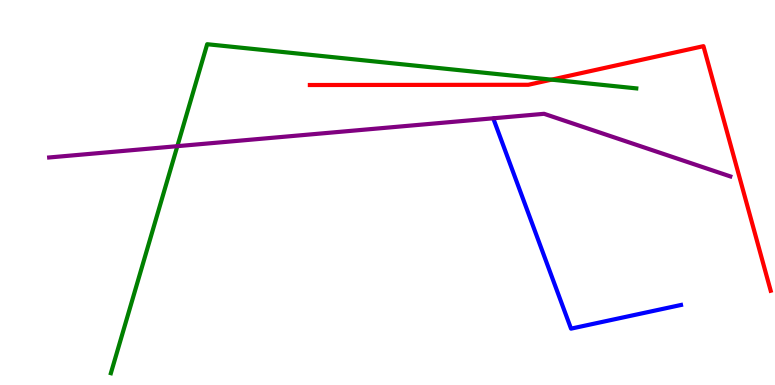[{'lines': ['blue', 'red'], 'intersections': []}, {'lines': ['green', 'red'], 'intersections': [{'x': 7.12, 'y': 7.93}]}, {'lines': ['purple', 'red'], 'intersections': []}, {'lines': ['blue', 'green'], 'intersections': []}, {'lines': ['blue', 'purple'], 'intersections': []}, {'lines': ['green', 'purple'], 'intersections': [{'x': 2.29, 'y': 6.2}]}]